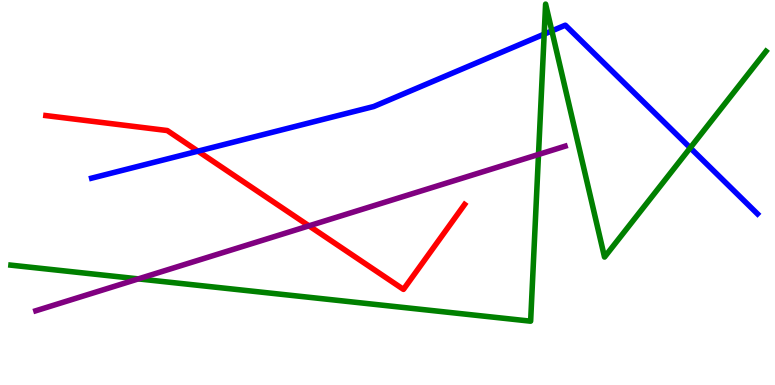[{'lines': ['blue', 'red'], 'intersections': [{'x': 2.55, 'y': 6.07}]}, {'lines': ['green', 'red'], 'intersections': []}, {'lines': ['purple', 'red'], 'intersections': [{'x': 3.99, 'y': 4.13}]}, {'lines': ['blue', 'green'], 'intersections': [{'x': 7.02, 'y': 9.11}, {'x': 7.12, 'y': 9.2}, {'x': 8.91, 'y': 6.16}]}, {'lines': ['blue', 'purple'], 'intersections': []}, {'lines': ['green', 'purple'], 'intersections': [{'x': 1.79, 'y': 2.76}, {'x': 6.95, 'y': 5.99}]}]